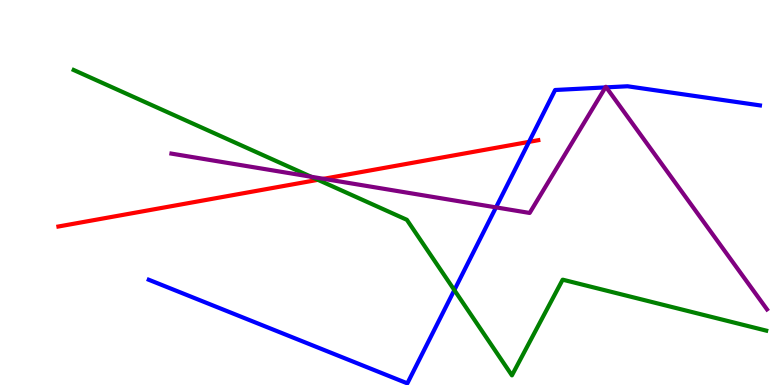[{'lines': ['blue', 'red'], 'intersections': [{'x': 6.83, 'y': 6.32}]}, {'lines': ['green', 'red'], 'intersections': [{'x': 4.1, 'y': 5.33}]}, {'lines': ['purple', 'red'], 'intersections': [{'x': 4.18, 'y': 5.36}]}, {'lines': ['blue', 'green'], 'intersections': [{'x': 5.86, 'y': 2.47}]}, {'lines': ['blue', 'purple'], 'intersections': [{'x': 6.4, 'y': 4.61}, {'x': 7.81, 'y': 7.73}, {'x': 7.82, 'y': 7.73}]}, {'lines': ['green', 'purple'], 'intersections': [{'x': 4.01, 'y': 5.41}]}]